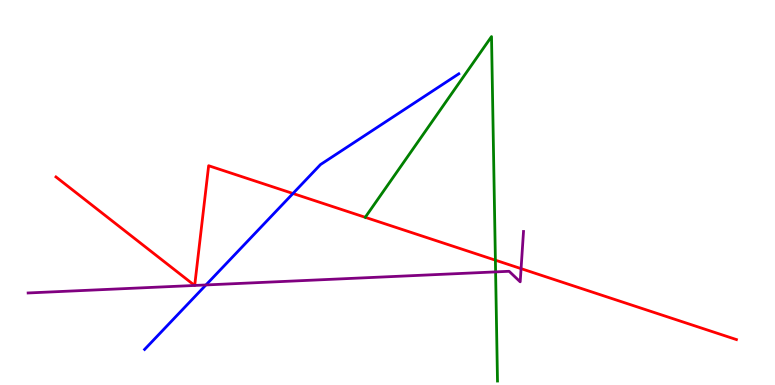[{'lines': ['blue', 'red'], 'intersections': [{'x': 3.78, 'y': 4.97}]}, {'lines': ['green', 'red'], 'intersections': [{'x': 6.39, 'y': 3.24}]}, {'lines': ['purple', 'red'], 'intersections': [{'x': 2.51, 'y': 2.59}, {'x': 2.51, 'y': 2.59}, {'x': 6.72, 'y': 3.02}]}, {'lines': ['blue', 'green'], 'intersections': []}, {'lines': ['blue', 'purple'], 'intersections': [{'x': 2.66, 'y': 2.6}]}, {'lines': ['green', 'purple'], 'intersections': [{'x': 6.39, 'y': 2.94}]}]